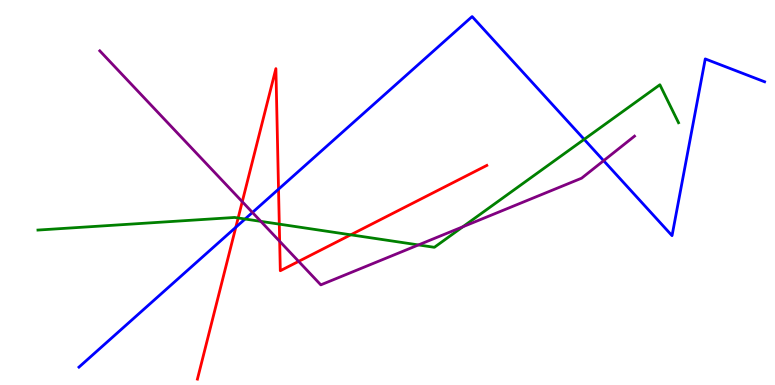[{'lines': ['blue', 'red'], 'intersections': [{'x': 3.04, 'y': 4.1}, {'x': 3.59, 'y': 5.09}]}, {'lines': ['green', 'red'], 'intersections': [{'x': 3.07, 'y': 4.34}, {'x': 3.6, 'y': 4.18}, {'x': 4.53, 'y': 3.9}]}, {'lines': ['purple', 'red'], 'intersections': [{'x': 3.13, 'y': 4.76}, {'x': 3.61, 'y': 3.73}, {'x': 3.85, 'y': 3.21}]}, {'lines': ['blue', 'green'], 'intersections': [{'x': 3.16, 'y': 4.31}, {'x': 7.54, 'y': 6.38}]}, {'lines': ['blue', 'purple'], 'intersections': [{'x': 3.26, 'y': 4.48}, {'x': 7.79, 'y': 5.83}]}, {'lines': ['green', 'purple'], 'intersections': [{'x': 3.37, 'y': 4.25}, {'x': 5.4, 'y': 3.64}, {'x': 5.97, 'y': 4.11}]}]